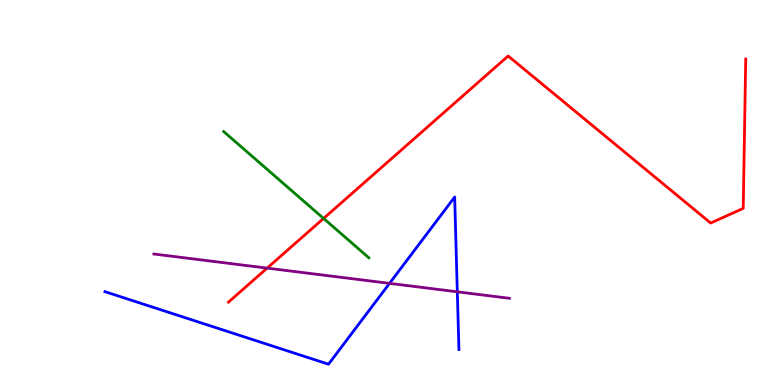[{'lines': ['blue', 'red'], 'intersections': []}, {'lines': ['green', 'red'], 'intersections': [{'x': 4.18, 'y': 4.33}]}, {'lines': ['purple', 'red'], 'intersections': [{'x': 3.45, 'y': 3.04}]}, {'lines': ['blue', 'green'], 'intersections': []}, {'lines': ['blue', 'purple'], 'intersections': [{'x': 5.03, 'y': 2.64}, {'x': 5.9, 'y': 2.42}]}, {'lines': ['green', 'purple'], 'intersections': []}]